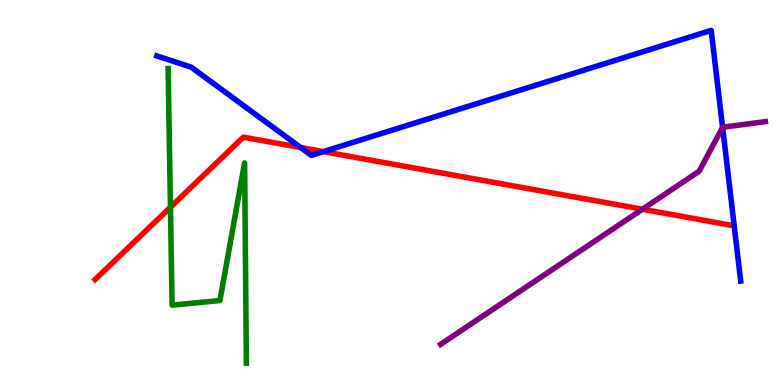[{'lines': ['blue', 'red'], 'intersections': [{'x': 3.88, 'y': 6.17}, {'x': 4.17, 'y': 6.06}]}, {'lines': ['green', 'red'], 'intersections': [{'x': 2.2, 'y': 4.62}]}, {'lines': ['purple', 'red'], 'intersections': [{'x': 8.29, 'y': 4.57}]}, {'lines': ['blue', 'green'], 'intersections': []}, {'lines': ['blue', 'purple'], 'intersections': [{'x': 9.32, 'y': 6.69}]}, {'lines': ['green', 'purple'], 'intersections': []}]